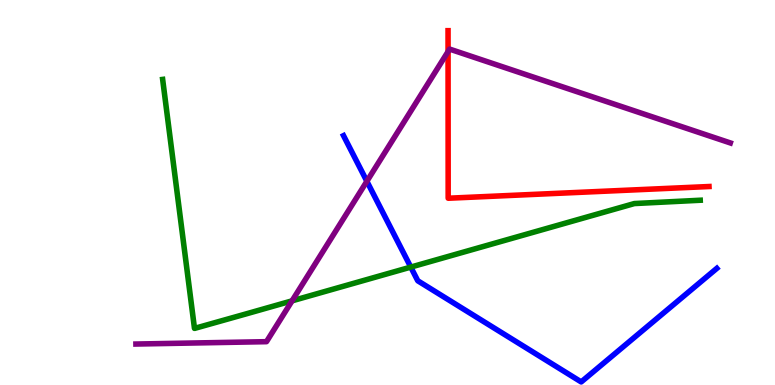[{'lines': ['blue', 'red'], 'intersections': []}, {'lines': ['green', 'red'], 'intersections': []}, {'lines': ['purple', 'red'], 'intersections': [{'x': 5.78, 'y': 8.66}]}, {'lines': ['blue', 'green'], 'intersections': [{'x': 5.3, 'y': 3.06}]}, {'lines': ['blue', 'purple'], 'intersections': [{'x': 4.73, 'y': 5.29}]}, {'lines': ['green', 'purple'], 'intersections': [{'x': 3.77, 'y': 2.19}]}]